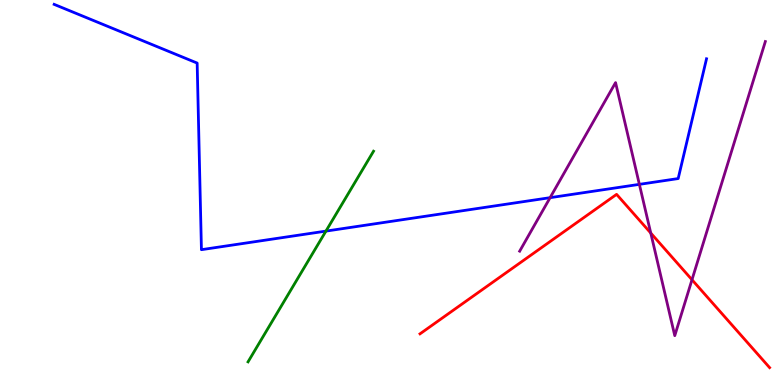[{'lines': ['blue', 'red'], 'intersections': []}, {'lines': ['green', 'red'], 'intersections': []}, {'lines': ['purple', 'red'], 'intersections': [{'x': 8.4, 'y': 3.95}, {'x': 8.93, 'y': 2.73}]}, {'lines': ['blue', 'green'], 'intersections': [{'x': 4.21, 'y': 4.0}]}, {'lines': ['blue', 'purple'], 'intersections': [{'x': 7.1, 'y': 4.87}, {'x': 8.25, 'y': 5.21}]}, {'lines': ['green', 'purple'], 'intersections': []}]